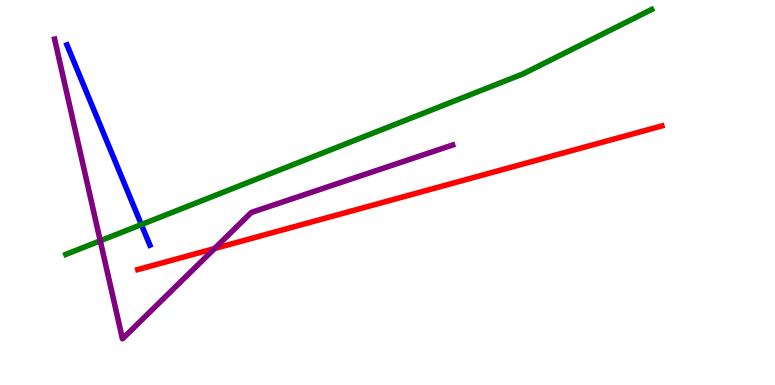[{'lines': ['blue', 'red'], 'intersections': []}, {'lines': ['green', 'red'], 'intersections': []}, {'lines': ['purple', 'red'], 'intersections': [{'x': 2.77, 'y': 3.54}]}, {'lines': ['blue', 'green'], 'intersections': [{'x': 1.82, 'y': 4.17}]}, {'lines': ['blue', 'purple'], 'intersections': []}, {'lines': ['green', 'purple'], 'intersections': [{'x': 1.29, 'y': 3.75}]}]